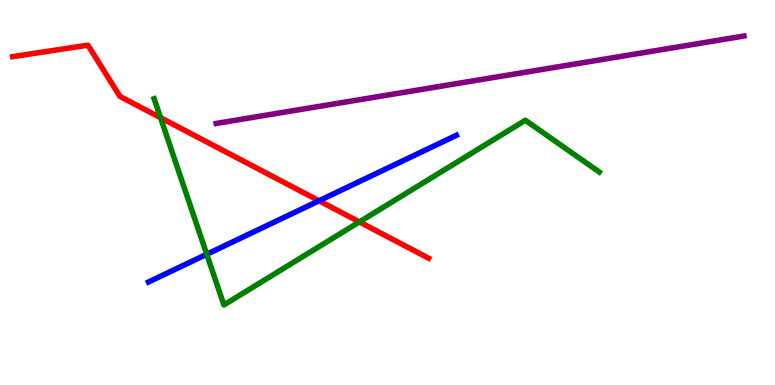[{'lines': ['blue', 'red'], 'intersections': [{'x': 4.12, 'y': 4.79}]}, {'lines': ['green', 'red'], 'intersections': [{'x': 2.07, 'y': 6.94}, {'x': 4.64, 'y': 4.24}]}, {'lines': ['purple', 'red'], 'intersections': []}, {'lines': ['blue', 'green'], 'intersections': [{'x': 2.67, 'y': 3.4}]}, {'lines': ['blue', 'purple'], 'intersections': []}, {'lines': ['green', 'purple'], 'intersections': []}]